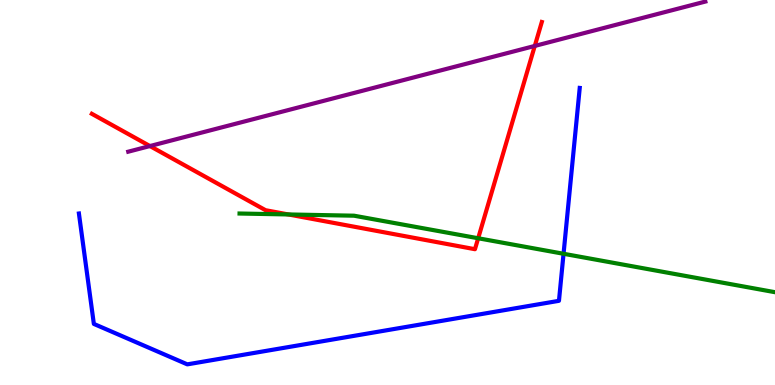[{'lines': ['blue', 'red'], 'intersections': []}, {'lines': ['green', 'red'], 'intersections': [{'x': 3.72, 'y': 4.43}, {'x': 6.17, 'y': 3.81}]}, {'lines': ['purple', 'red'], 'intersections': [{'x': 1.93, 'y': 6.21}, {'x': 6.9, 'y': 8.81}]}, {'lines': ['blue', 'green'], 'intersections': [{'x': 7.27, 'y': 3.41}]}, {'lines': ['blue', 'purple'], 'intersections': []}, {'lines': ['green', 'purple'], 'intersections': []}]